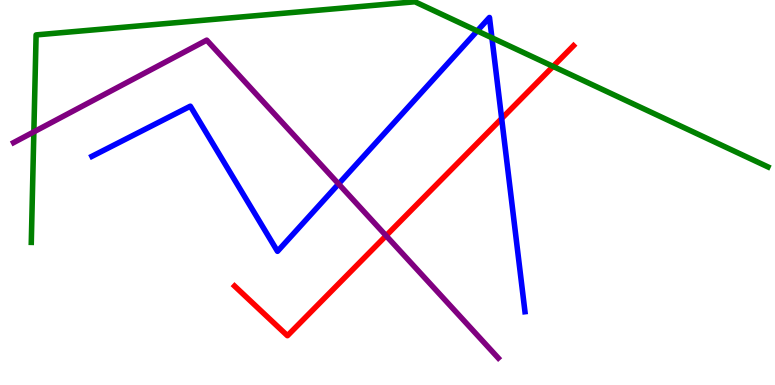[{'lines': ['blue', 'red'], 'intersections': [{'x': 6.47, 'y': 6.92}]}, {'lines': ['green', 'red'], 'intersections': [{'x': 7.14, 'y': 8.28}]}, {'lines': ['purple', 'red'], 'intersections': [{'x': 4.98, 'y': 3.88}]}, {'lines': ['blue', 'green'], 'intersections': [{'x': 6.16, 'y': 9.2}, {'x': 6.35, 'y': 9.02}]}, {'lines': ['blue', 'purple'], 'intersections': [{'x': 4.37, 'y': 5.22}]}, {'lines': ['green', 'purple'], 'intersections': [{'x': 0.437, 'y': 6.57}]}]